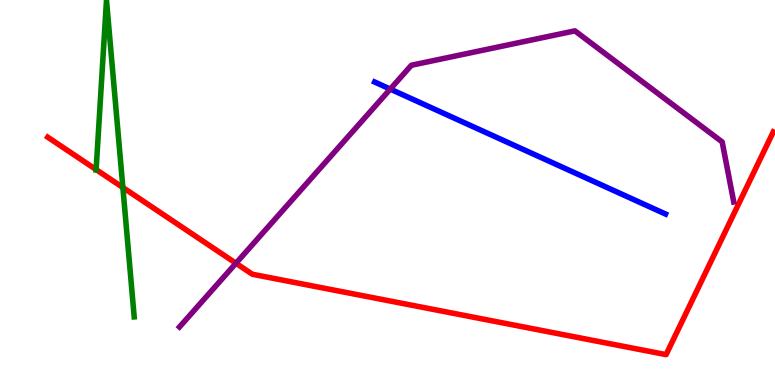[{'lines': ['blue', 'red'], 'intersections': []}, {'lines': ['green', 'red'], 'intersections': [{'x': 1.24, 'y': 5.6}, {'x': 1.59, 'y': 5.13}]}, {'lines': ['purple', 'red'], 'intersections': [{'x': 3.04, 'y': 3.16}]}, {'lines': ['blue', 'green'], 'intersections': []}, {'lines': ['blue', 'purple'], 'intersections': [{'x': 5.04, 'y': 7.69}]}, {'lines': ['green', 'purple'], 'intersections': []}]